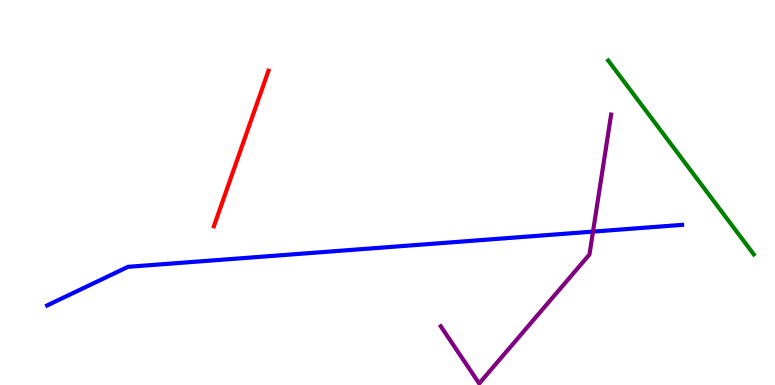[{'lines': ['blue', 'red'], 'intersections': []}, {'lines': ['green', 'red'], 'intersections': []}, {'lines': ['purple', 'red'], 'intersections': []}, {'lines': ['blue', 'green'], 'intersections': []}, {'lines': ['blue', 'purple'], 'intersections': [{'x': 7.65, 'y': 3.98}]}, {'lines': ['green', 'purple'], 'intersections': []}]